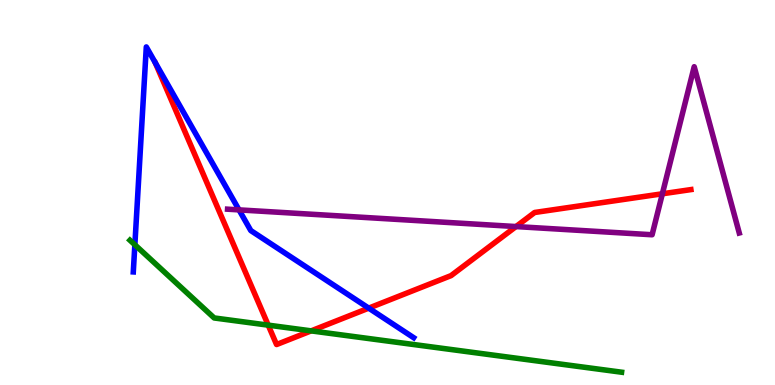[{'lines': ['blue', 'red'], 'intersections': [{'x': 4.76, 'y': 2.0}]}, {'lines': ['green', 'red'], 'intersections': [{'x': 3.46, 'y': 1.55}, {'x': 4.01, 'y': 1.41}]}, {'lines': ['purple', 'red'], 'intersections': [{'x': 6.66, 'y': 4.12}, {'x': 8.55, 'y': 4.97}]}, {'lines': ['blue', 'green'], 'intersections': [{'x': 1.74, 'y': 3.64}]}, {'lines': ['blue', 'purple'], 'intersections': [{'x': 3.08, 'y': 4.55}]}, {'lines': ['green', 'purple'], 'intersections': []}]